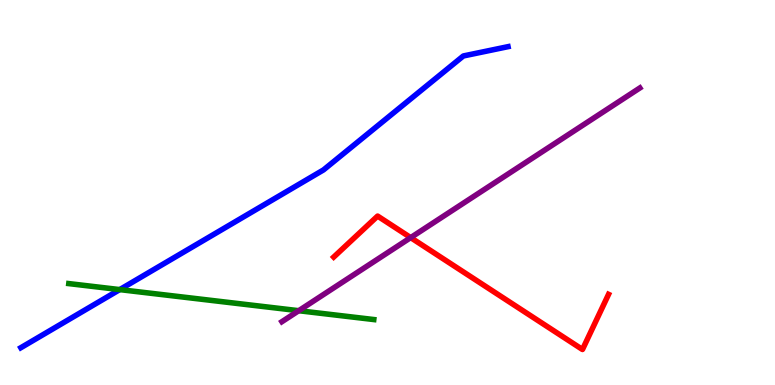[{'lines': ['blue', 'red'], 'intersections': []}, {'lines': ['green', 'red'], 'intersections': []}, {'lines': ['purple', 'red'], 'intersections': [{'x': 5.3, 'y': 3.83}]}, {'lines': ['blue', 'green'], 'intersections': [{'x': 1.55, 'y': 2.48}]}, {'lines': ['blue', 'purple'], 'intersections': []}, {'lines': ['green', 'purple'], 'intersections': [{'x': 3.85, 'y': 1.93}]}]